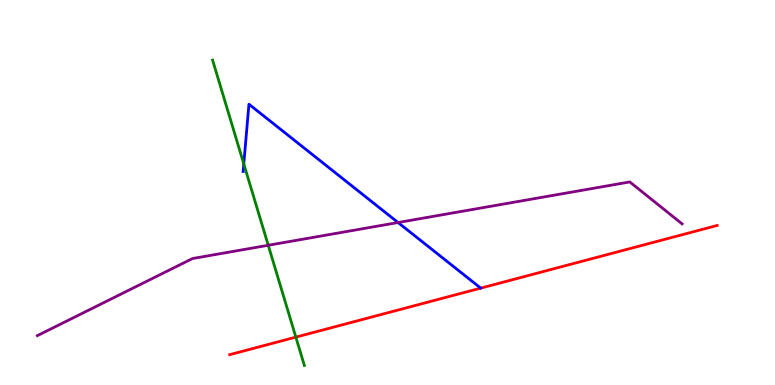[{'lines': ['blue', 'red'], 'intersections': []}, {'lines': ['green', 'red'], 'intersections': [{'x': 3.82, 'y': 1.24}]}, {'lines': ['purple', 'red'], 'intersections': []}, {'lines': ['blue', 'green'], 'intersections': [{'x': 3.15, 'y': 5.74}]}, {'lines': ['blue', 'purple'], 'intersections': [{'x': 5.14, 'y': 4.22}]}, {'lines': ['green', 'purple'], 'intersections': [{'x': 3.46, 'y': 3.63}]}]